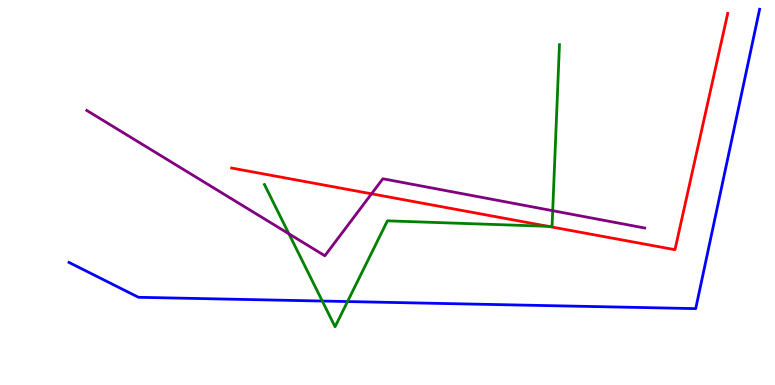[{'lines': ['blue', 'red'], 'intersections': []}, {'lines': ['green', 'red'], 'intersections': [{'x': 7.07, 'y': 4.12}]}, {'lines': ['purple', 'red'], 'intersections': [{'x': 4.79, 'y': 4.97}]}, {'lines': ['blue', 'green'], 'intersections': [{'x': 4.16, 'y': 2.18}, {'x': 4.48, 'y': 2.17}]}, {'lines': ['blue', 'purple'], 'intersections': []}, {'lines': ['green', 'purple'], 'intersections': [{'x': 3.73, 'y': 3.93}, {'x': 7.13, 'y': 4.53}]}]